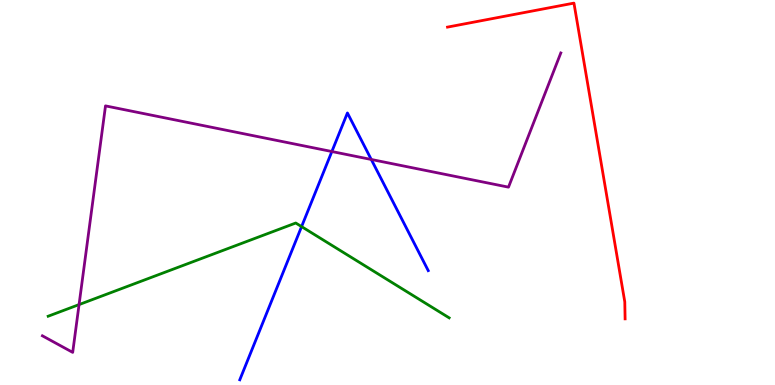[{'lines': ['blue', 'red'], 'intersections': []}, {'lines': ['green', 'red'], 'intersections': []}, {'lines': ['purple', 'red'], 'intersections': []}, {'lines': ['blue', 'green'], 'intersections': [{'x': 3.89, 'y': 4.11}]}, {'lines': ['blue', 'purple'], 'intersections': [{'x': 4.28, 'y': 6.06}, {'x': 4.79, 'y': 5.86}]}, {'lines': ['green', 'purple'], 'intersections': [{'x': 1.02, 'y': 2.09}]}]